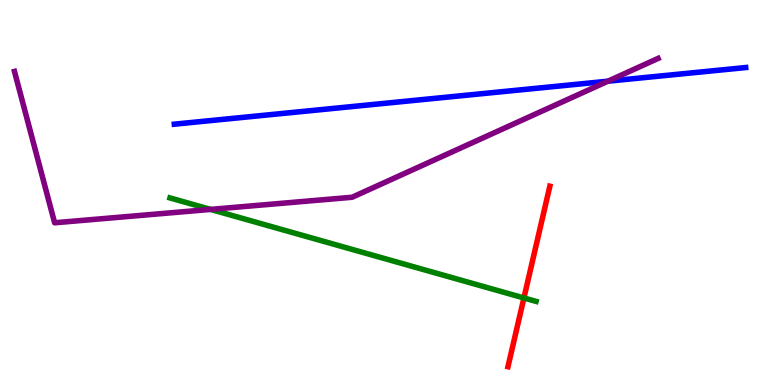[{'lines': ['blue', 'red'], 'intersections': []}, {'lines': ['green', 'red'], 'intersections': [{'x': 6.76, 'y': 2.26}]}, {'lines': ['purple', 'red'], 'intersections': []}, {'lines': ['blue', 'green'], 'intersections': []}, {'lines': ['blue', 'purple'], 'intersections': [{'x': 7.84, 'y': 7.89}]}, {'lines': ['green', 'purple'], 'intersections': [{'x': 2.72, 'y': 4.56}]}]